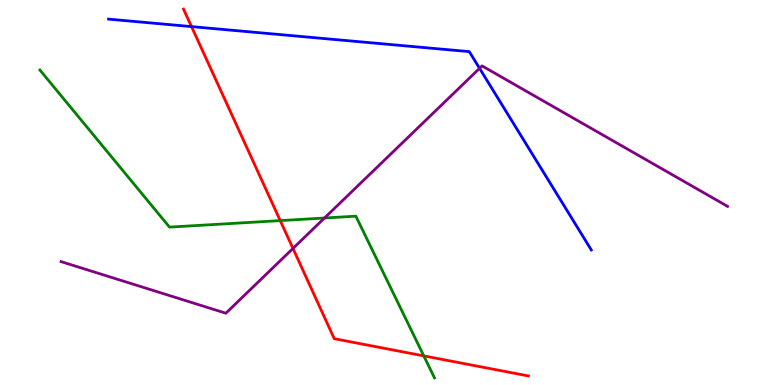[{'lines': ['blue', 'red'], 'intersections': [{'x': 2.47, 'y': 9.31}]}, {'lines': ['green', 'red'], 'intersections': [{'x': 3.62, 'y': 4.27}, {'x': 5.47, 'y': 0.756}]}, {'lines': ['purple', 'red'], 'intersections': [{'x': 3.78, 'y': 3.55}]}, {'lines': ['blue', 'green'], 'intersections': []}, {'lines': ['blue', 'purple'], 'intersections': [{'x': 6.19, 'y': 8.23}]}, {'lines': ['green', 'purple'], 'intersections': [{'x': 4.19, 'y': 4.34}]}]